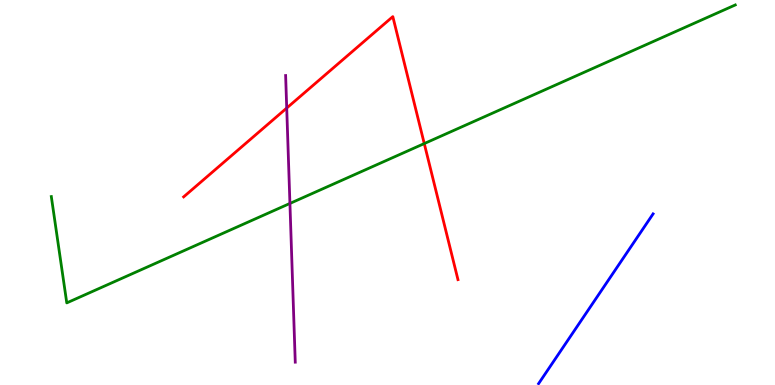[{'lines': ['blue', 'red'], 'intersections': []}, {'lines': ['green', 'red'], 'intersections': [{'x': 5.47, 'y': 6.27}]}, {'lines': ['purple', 'red'], 'intersections': [{'x': 3.7, 'y': 7.19}]}, {'lines': ['blue', 'green'], 'intersections': []}, {'lines': ['blue', 'purple'], 'intersections': []}, {'lines': ['green', 'purple'], 'intersections': [{'x': 3.74, 'y': 4.72}]}]